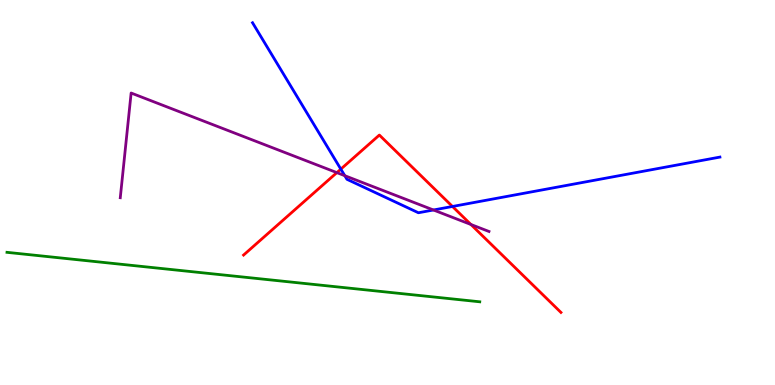[{'lines': ['blue', 'red'], 'intersections': [{'x': 4.4, 'y': 5.61}, {'x': 5.84, 'y': 4.64}]}, {'lines': ['green', 'red'], 'intersections': []}, {'lines': ['purple', 'red'], 'intersections': [{'x': 4.35, 'y': 5.52}, {'x': 6.08, 'y': 4.17}]}, {'lines': ['blue', 'green'], 'intersections': []}, {'lines': ['blue', 'purple'], 'intersections': [{'x': 4.45, 'y': 5.44}, {'x': 5.59, 'y': 4.55}]}, {'lines': ['green', 'purple'], 'intersections': []}]